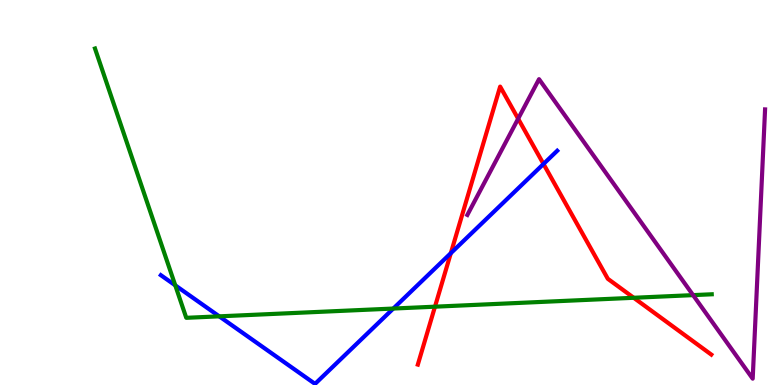[{'lines': ['blue', 'red'], 'intersections': [{'x': 5.82, 'y': 3.42}, {'x': 7.01, 'y': 5.74}]}, {'lines': ['green', 'red'], 'intersections': [{'x': 5.61, 'y': 2.03}, {'x': 8.18, 'y': 2.27}]}, {'lines': ['purple', 'red'], 'intersections': [{'x': 6.69, 'y': 6.92}]}, {'lines': ['blue', 'green'], 'intersections': [{'x': 2.26, 'y': 2.59}, {'x': 2.83, 'y': 1.78}, {'x': 5.07, 'y': 1.99}]}, {'lines': ['blue', 'purple'], 'intersections': []}, {'lines': ['green', 'purple'], 'intersections': [{'x': 8.94, 'y': 2.33}]}]